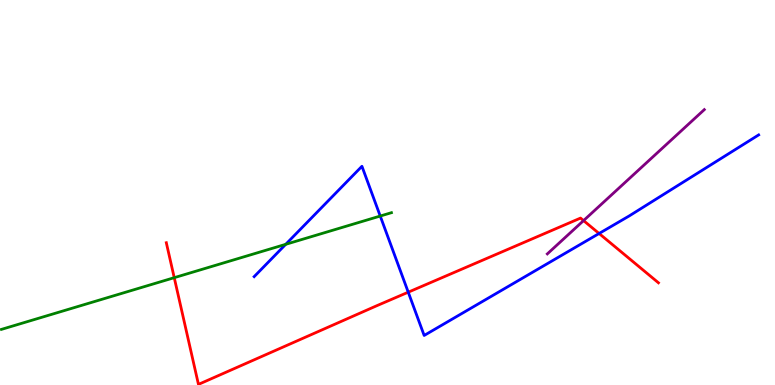[{'lines': ['blue', 'red'], 'intersections': [{'x': 5.27, 'y': 2.41}, {'x': 7.73, 'y': 3.94}]}, {'lines': ['green', 'red'], 'intersections': [{'x': 2.25, 'y': 2.79}]}, {'lines': ['purple', 'red'], 'intersections': [{'x': 7.53, 'y': 4.27}]}, {'lines': ['blue', 'green'], 'intersections': [{'x': 3.69, 'y': 3.65}, {'x': 4.91, 'y': 4.39}]}, {'lines': ['blue', 'purple'], 'intersections': []}, {'lines': ['green', 'purple'], 'intersections': []}]